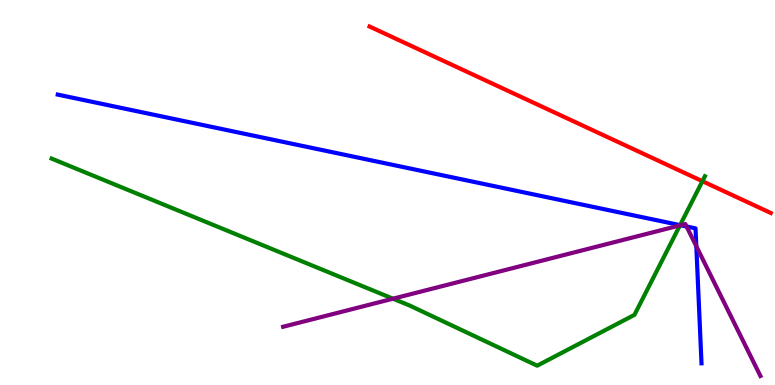[{'lines': ['blue', 'red'], 'intersections': []}, {'lines': ['green', 'red'], 'intersections': [{'x': 9.06, 'y': 5.29}]}, {'lines': ['purple', 'red'], 'intersections': []}, {'lines': ['blue', 'green'], 'intersections': [{'x': 8.78, 'y': 4.15}]}, {'lines': ['blue', 'purple'], 'intersections': [{'x': 8.78, 'y': 4.15}, {'x': 8.86, 'y': 4.12}, {'x': 8.98, 'y': 3.6}]}, {'lines': ['green', 'purple'], 'intersections': [{'x': 5.07, 'y': 2.24}, {'x': 8.77, 'y': 4.15}]}]